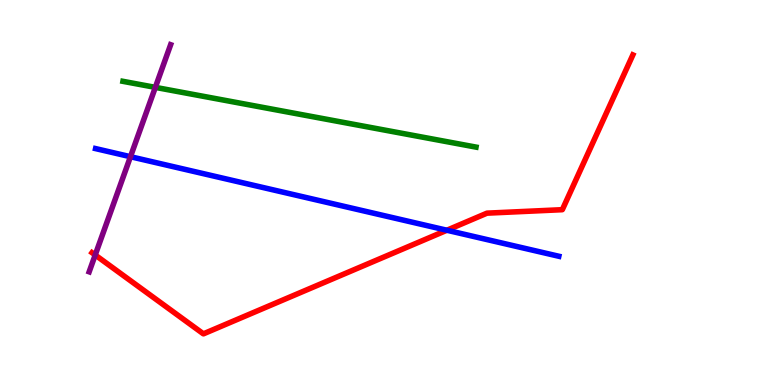[{'lines': ['blue', 'red'], 'intersections': [{'x': 5.77, 'y': 4.02}]}, {'lines': ['green', 'red'], 'intersections': []}, {'lines': ['purple', 'red'], 'intersections': [{'x': 1.23, 'y': 3.38}]}, {'lines': ['blue', 'green'], 'intersections': []}, {'lines': ['blue', 'purple'], 'intersections': [{'x': 1.68, 'y': 5.93}]}, {'lines': ['green', 'purple'], 'intersections': [{'x': 2.0, 'y': 7.73}]}]